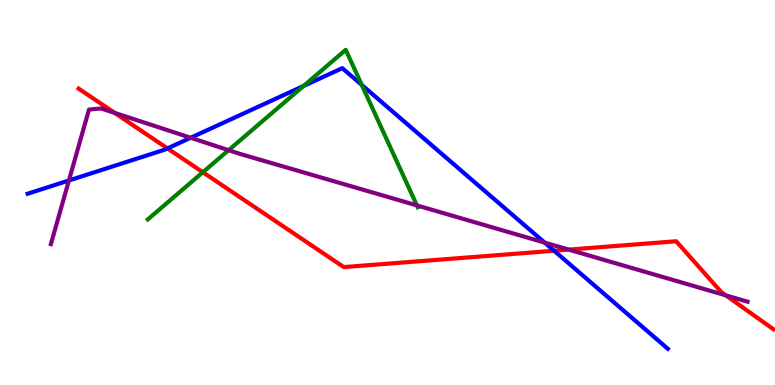[{'lines': ['blue', 'red'], 'intersections': [{'x': 2.16, 'y': 6.14}, {'x': 7.15, 'y': 3.49}]}, {'lines': ['green', 'red'], 'intersections': [{'x': 2.62, 'y': 5.53}]}, {'lines': ['purple', 'red'], 'intersections': [{'x': 1.48, 'y': 7.07}, {'x': 7.34, 'y': 3.52}, {'x': 9.37, 'y': 2.33}]}, {'lines': ['blue', 'green'], 'intersections': [{'x': 3.92, 'y': 7.77}, {'x': 4.67, 'y': 7.79}]}, {'lines': ['blue', 'purple'], 'intersections': [{'x': 0.889, 'y': 5.31}, {'x': 2.46, 'y': 6.42}, {'x': 7.03, 'y': 3.7}]}, {'lines': ['green', 'purple'], 'intersections': [{'x': 2.95, 'y': 6.1}, {'x': 5.38, 'y': 4.66}]}]